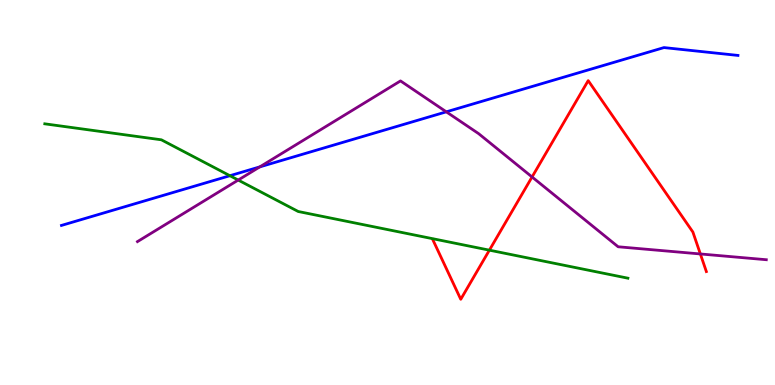[{'lines': ['blue', 'red'], 'intersections': []}, {'lines': ['green', 'red'], 'intersections': [{'x': 6.31, 'y': 3.5}]}, {'lines': ['purple', 'red'], 'intersections': [{'x': 6.87, 'y': 5.4}, {'x': 9.04, 'y': 3.4}]}, {'lines': ['blue', 'green'], 'intersections': [{'x': 2.97, 'y': 5.44}]}, {'lines': ['blue', 'purple'], 'intersections': [{'x': 3.35, 'y': 5.67}, {'x': 5.76, 'y': 7.1}]}, {'lines': ['green', 'purple'], 'intersections': [{'x': 3.07, 'y': 5.32}]}]